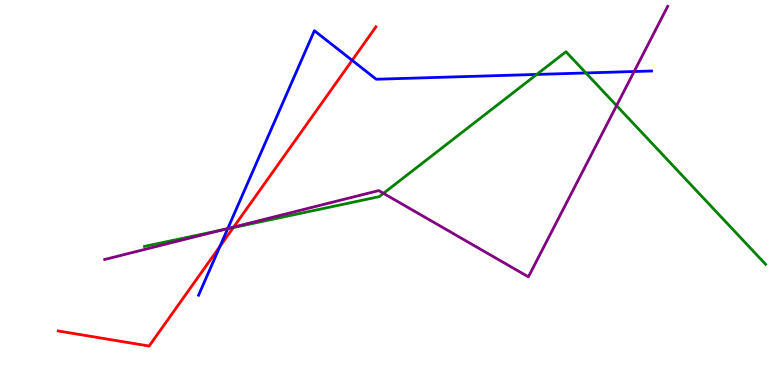[{'lines': ['blue', 'red'], 'intersections': [{'x': 2.84, 'y': 3.6}, {'x': 4.54, 'y': 8.43}]}, {'lines': ['green', 'red'], 'intersections': [{'x': 3.01, 'y': 4.09}]}, {'lines': ['purple', 'red'], 'intersections': [{'x': 3.02, 'y': 4.1}]}, {'lines': ['blue', 'green'], 'intersections': [{'x': 2.94, 'y': 4.06}, {'x': 6.93, 'y': 8.07}, {'x': 7.56, 'y': 8.1}]}, {'lines': ['blue', 'purple'], 'intersections': [{'x': 2.94, 'y': 4.06}, {'x': 8.18, 'y': 8.14}]}, {'lines': ['green', 'purple'], 'intersections': [{'x': 2.87, 'y': 4.03}, {'x': 4.95, 'y': 4.98}, {'x': 7.96, 'y': 7.26}]}]